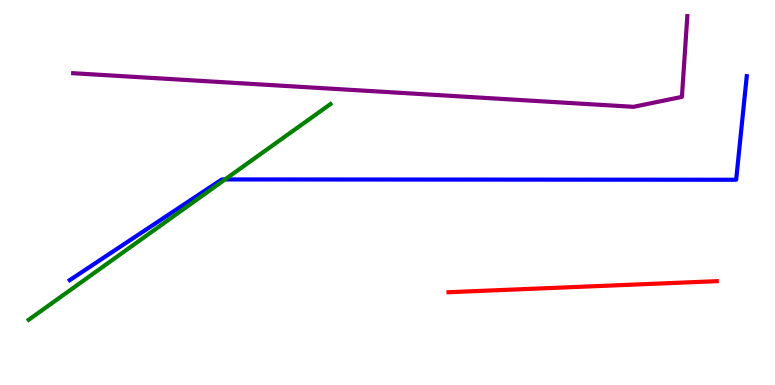[{'lines': ['blue', 'red'], 'intersections': []}, {'lines': ['green', 'red'], 'intersections': []}, {'lines': ['purple', 'red'], 'intersections': []}, {'lines': ['blue', 'green'], 'intersections': [{'x': 2.9, 'y': 5.34}]}, {'lines': ['blue', 'purple'], 'intersections': []}, {'lines': ['green', 'purple'], 'intersections': []}]